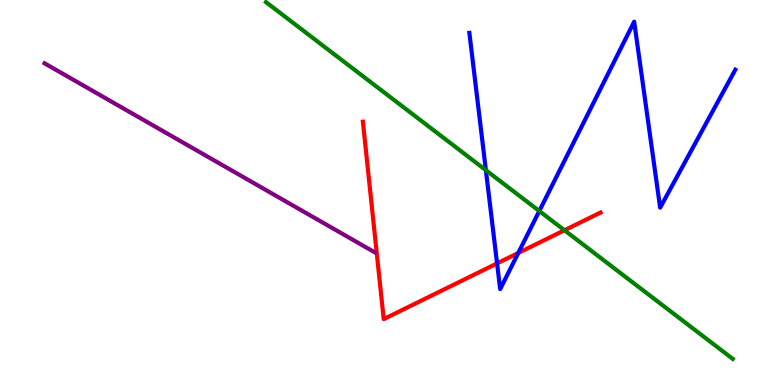[{'lines': ['blue', 'red'], 'intersections': [{'x': 6.41, 'y': 3.16}, {'x': 6.69, 'y': 3.43}]}, {'lines': ['green', 'red'], 'intersections': [{'x': 7.28, 'y': 4.02}]}, {'lines': ['purple', 'red'], 'intersections': []}, {'lines': ['blue', 'green'], 'intersections': [{'x': 6.27, 'y': 5.58}, {'x': 6.96, 'y': 4.52}]}, {'lines': ['blue', 'purple'], 'intersections': []}, {'lines': ['green', 'purple'], 'intersections': []}]